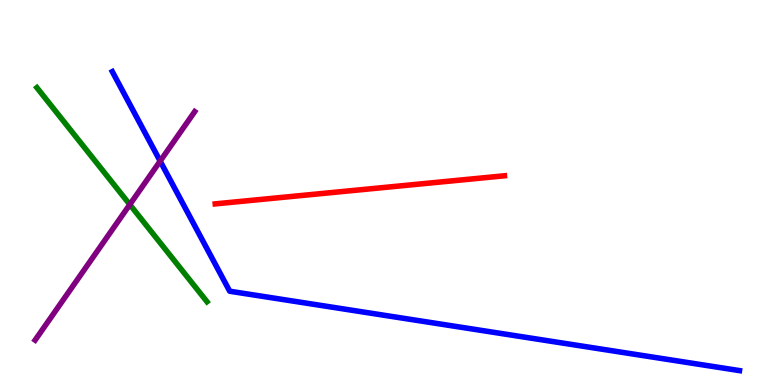[{'lines': ['blue', 'red'], 'intersections': []}, {'lines': ['green', 'red'], 'intersections': []}, {'lines': ['purple', 'red'], 'intersections': []}, {'lines': ['blue', 'green'], 'intersections': []}, {'lines': ['blue', 'purple'], 'intersections': [{'x': 2.07, 'y': 5.82}]}, {'lines': ['green', 'purple'], 'intersections': [{'x': 1.67, 'y': 4.69}]}]